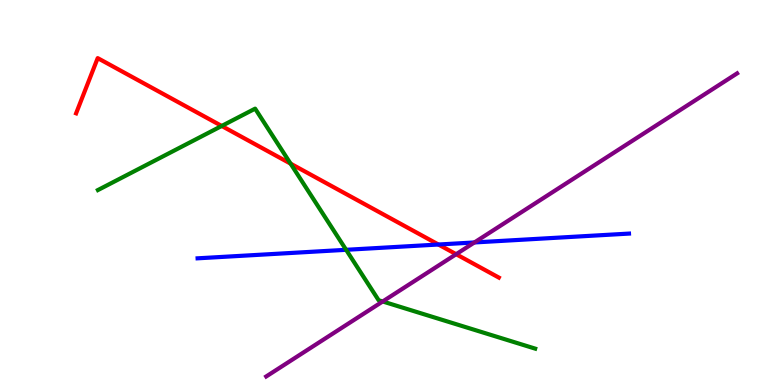[{'lines': ['blue', 'red'], 'intersections': [{'x': 5.66, 'y': 3.65}]}, {'lines': ['green', 'red'], 'intersections': [{'x': 2.86, 'y': 6.73}, {'x': 3.75, 'y': 5.75}]}, {'lines': ['purple', 'red'], 'intersections': [{'x': 5.89, 'y': 3.4}]}, {'lines': ['blue', 'green'], 'intersections': [{'x': 4.47, 'y': 3.51}]}, {'lines': ['blue', 'purple'], 'intersections': [{'x': 6.12, 'y': 3.7}]}, {'lines': ['green', 'purple'], 'intersections': [{'x': 4.94, 'y': 2.17}]}]